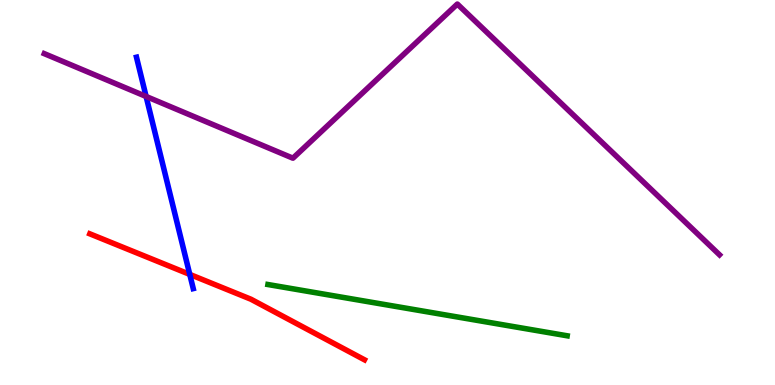[{'lines': ['blue', 'red'], 'intersections': [{'x': 2.45, 'y': 2.87}]}, {'lines': ['green', 'red'], 'intersections': []}, {'lines': ['purple', 'red'], 'intersections': []}, {'lines': ['blue', 'green'], 'intersections': []}, {'lines': ['blue', 'purple'], 'intersections': [{'x': 1.89, 'y': 7.49}]}, {'lines': ['green', 'purple'], 'intersections': []}]